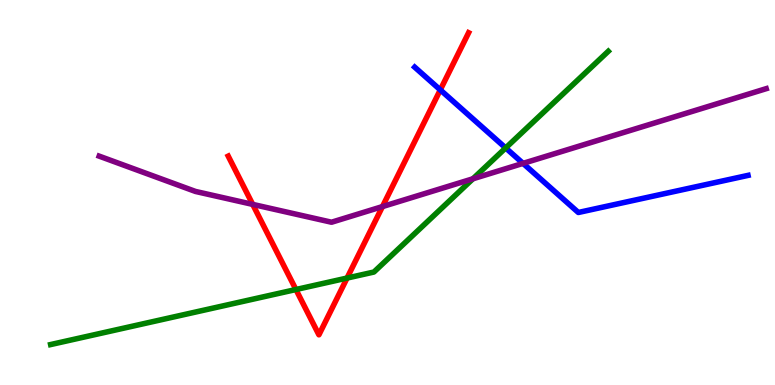[{'lines': ['blue', 'red'], 'intersections': [{'x': 5.68, 'y': 7.67}]}, {'lines': ['green', 'red'], 'intersections': [{'x': 3.82, 'y': 2.48}, {'x': 4.48, 'y': 2.78}]}, {'lines': ['purple', 'red'], 'intersections': [{'x': 3.26, 'y': 4.69}, {'x': 4.94, 'y': 4.63}]}, {'lines': ['blue', 'green'], 'intersections': [{'x': 6.52, 'y': 6.16}]}, {'lines': ['blue', 'purple'], 'intersections': [{'x': 6.75, 'y': 5.76}]}, {'lines': ['green', 'purple'], 'intersections': [{'x': 6.1, 'y': 5.36}]}]